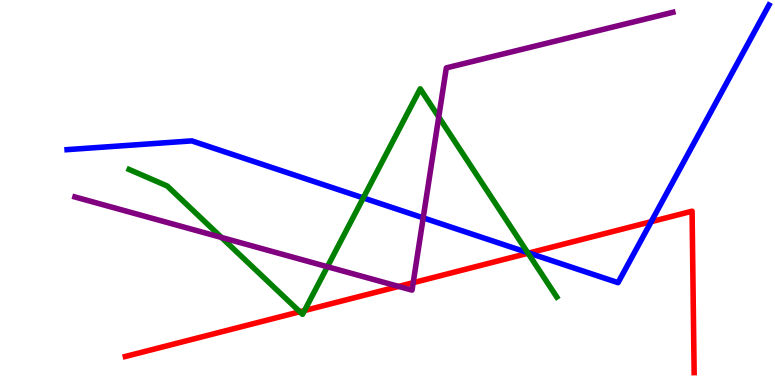[{'lines': ['blue', 'red'], 'intersections': [{'x': 6.82, 'y': 3.43}, {'x': 8.4, 'y': 4.24}]}, {'lines': ['green', 'red'], 'intersections': [{'x': 3.87, 'y': 1.9}, {'x': 3.93, 'y': 1.93}, {'x': 6.81, 'y': 3.42}]}, {'lines': ['purple', 'red'], 'intersections': [{'x': 5.14, 'y': 2.56}, {'x': 5.33, 'y': 2.66}]}, {'lines': ['blue', 'green'], 'intersections': [{'x': 4.69, 'y': 4.86}, {'x': 6.81, 'y': 3.44}]}, {'lines': ['blue', 'purple'], 'intersections': [{'x': 5.46, 'y': 4.34}]}, {'lines': ['green', 'purple'], 'intersections': [{'x': 2.86, 'y': 3.83}, {'x': 4.22, 'y': 3.07}, {'x': 5.66, 'y': 6.96}]}]